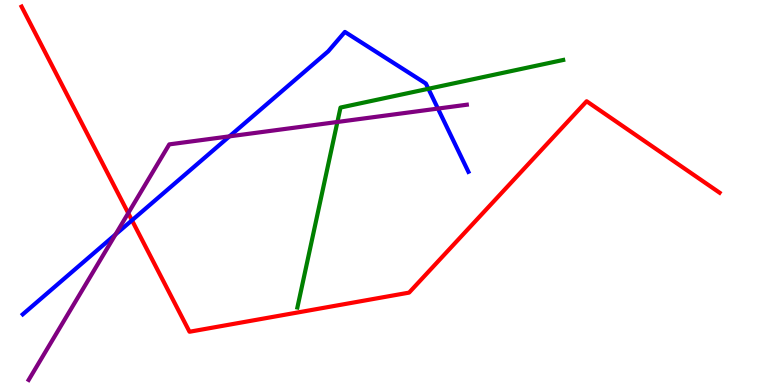[{'lines': ['blue', 'red'], 'intersections': [{'x': 1.7, 'y': 4.28}]}, {'lines': ['green', 'red'], 'intersections': []}, {'lines': ['purple', 'red'], 'intersections': [{'x': 1.65, 'y': 4.46}]}, {'lines': ['blue', 'green'], 'intersections': [{'x': 5.53, 'y': 7.69}]}, {'lines': ['blue', 'purple'], 'intersections': [{'x': 1.49, 'y': 3.91}, {'x': 2.96, 'y': 6.46}, {'x': 5.65, 'y': 7.18}]}, {'lines': ['green', 'purple'], 'intersections': [{'x': 4.35, 'y': 6.83}]}]